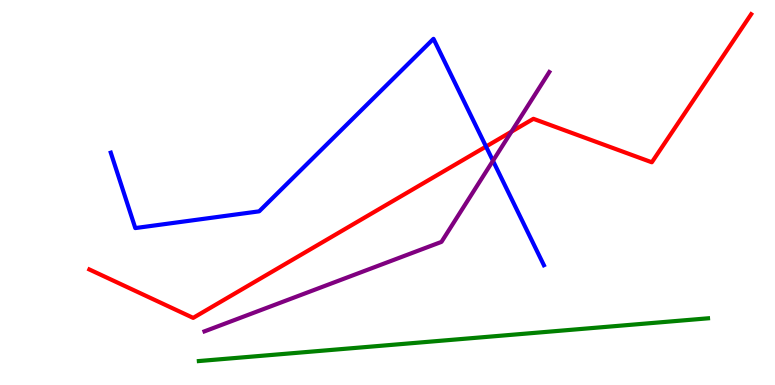[{'lines': ['blue', 'red'], 'intersections': [{'x': 6.27, 'y': 6.19}]}, {'lines': ['green', 'red'], 'intersections': []}, {'lines': ['purple', 'red'], 'intersections': [{'x': 6.6, 'y': 6.58}]}, {'lines': ['blue', 'green'], 'intersections': []}, {'lines': ['blue', 'purple'], 'intersections': [{'x': 6.36, 'y': 5.82}]}, {'lines': ['green', 'purple'], 'intersections': []}]